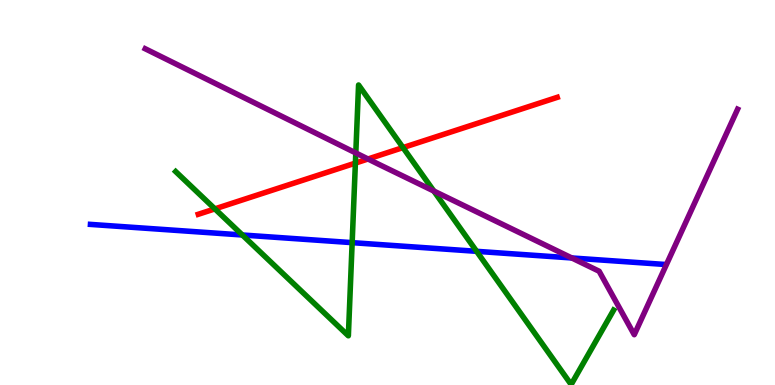[{'lines': ['blue', 'red'], 'intersections': []}, {'lines': ['green', 'red'], 'intersections': [{'x': 2.77, 'y': 4.57}, {'x': 4.59, 'y': 5.76}, {'x': 5.2, 'y': 6.17}]}, {'lines': ['purple', 'red'], 'intersections': [{'x': 4.75, 'y': 5.87}]}, {'lines': ['blue', 'green'], 'intersections': [{'x': 3.13, 'y': 3.9}, {'x': 4.54, 'y': 3.7}, {'x': 6.15, 'y': 3.47}]}, {'lines': ['blue', 'purple'], 'intersections': [{'x': 7.38, 'y': 3.3}]}, {'lines': ['green', 'purple'], 'intersections': [{'x': 4.59, 'y': 6.03}, {'x': 5.6, 'y': 5.04}]}]